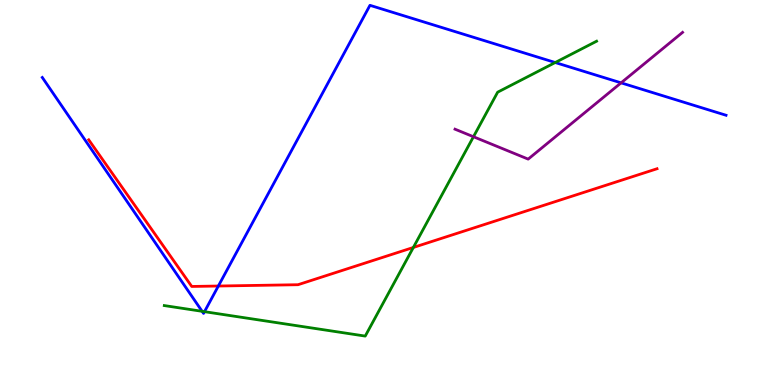[{'lines': ['blue', 'red'], 'intersections': [{'x': 2.82, 'y': 2.57}]}, {'lines': ['green', 'red'], 'intersections': [{'x': 5.33, 'y': 3.57}]}, {'lines': ['purple', 'red'], 'intersections': []}, {'lines': ['blue', 'green'], 'intersections': [{'x': 2.61, 'y': 1.91}, {'x': 2.64, 'y': 1.9}, {'x': 7.16, 'y': 8.38}]}, {'lines': ['blue', 'purple'], 'intersections': [{'x': 8.01, 'y': 7.85}]}, {'lines': ['green', 'purple'], 'intersections': [{'x': 6.11, 'y': 6.45}]}]